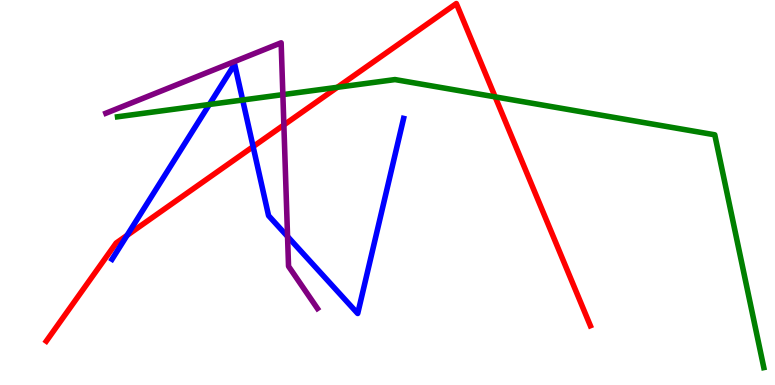[{'lines': ['blue', 'red'], 'intersections': [{'x': 1.64, 'y': 3.89}, {'x': 3.27, 'y': 6.19}]}, {'lines': ['green', 'red'], 'intersections': [{'x': 4.35, 'y': 7.73}, {'x': 6.39, 'y': 7.48}]}, {'lines': ['purple', 'red'], 'intersections': [{'x': 3.66, 'y': 6.75}]}, {'lines': ['blue', 'green'], 'intersections': [{'x': 2.7, 'y': 7.29}, {'x': 3.13, 'y': 7.4}]}, {'lines': ['blue', 'purple'], 'intersections': [{'x': 3.71, 'y': 3.86}]}, {'lines': ['green', 'purple'], 'intersections': [{'x': 3.65, 'y': 7.54}]}]